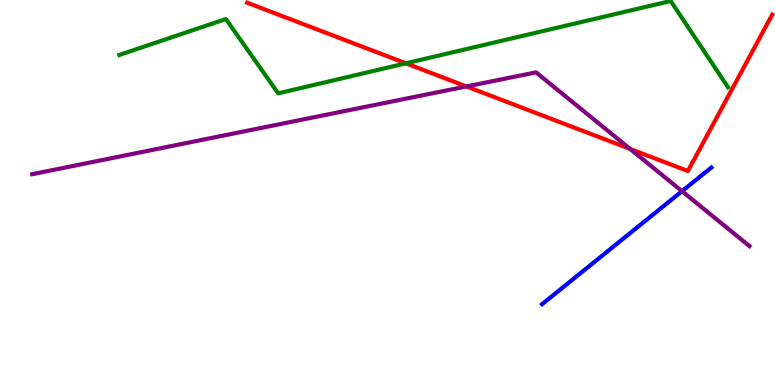[{'lines': ['blue', 'red'], 'intersections': []}, {'lines': ['green', 'red'], 'intersections': [{'x': 5.24, 'y': 8.36}]}, {'lines': ['purple', 'red'], 'intersections': [{'x': 6.02, 'y': 7.75}, {'x': 8.13, 'y': 6.13}]}, {'lines': ['blue', 'green'], 'intersections': []}, {'lines': ['blue', 'purple'], 'intersections': [{'x': 8.8, 'y': 5.03}]}, {'lines': ['green', 'purple'], 'intersections': []}]